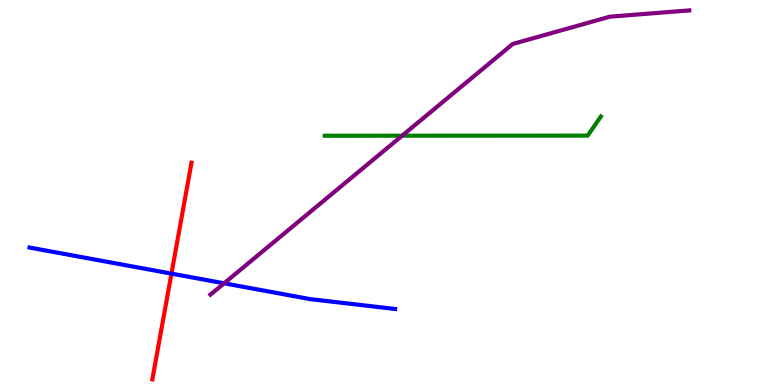[{'lines': ['blue', 'red'], 'intersections': [{'x': 2.21, 'y': 2.89}]}, {'lines': ['green', 'red'], 'intersections': []}, {'lines': ['purple', 'red'], 'intersections': []}, {'lines': ['blue', 'green'], 'intersections': []}, {'lines': ['blue', 'purple'], 'intersections': [{'x': 2.89, 'y': 2.64}]}, {'lines': ['green', 'purple'], 'intersections': [{'x': 5.19, 'y': 6.48}]}]